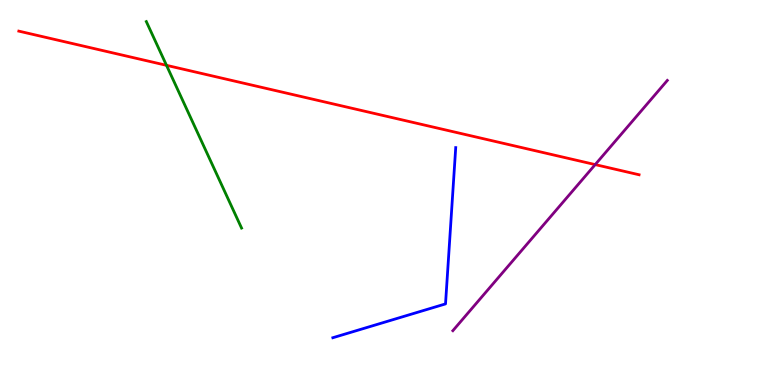[{'lines': ['blue', 'red'], 'intersections': []}, {'lines': ['green', 'red'], 'intersections': [{'x': 2.15, 'y': 8.3}]}, {'lines': ['purple', 'red'], 'intersections': [{'x': 7.68, 'y': 5.72}]}, {'lines': ['blue', 'green'], 'intersections': []}, {'lines': ['blue', 'purple'], 'intersections': []}, {'lines': ['green', 'purple'], 'intersections': []}]